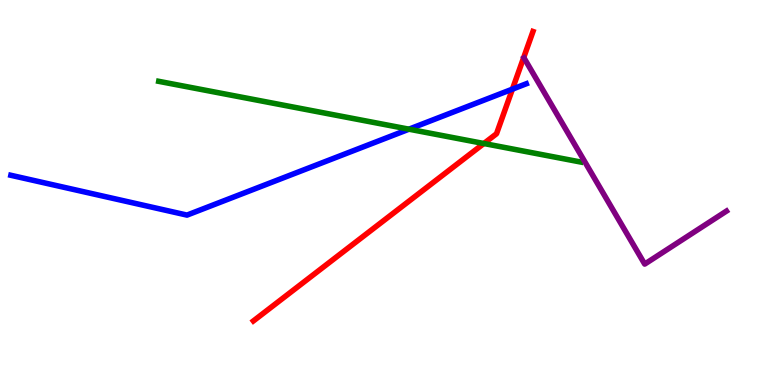[{'lines': ['blue', 'red'], 'intersections': [{'x': 6.61, 'y': 7.68}]}, {'lines': ['green', 'red'], 'intersections': [{'x': 6.24, 'y': 6.27}]}, {'lines': ['purple', 'red'], 'intersections': []}, {'lines': ['blue', 'green'], 'intersections': [{'x': 5.28, 'y': 6.64}]}, {'lines': ['blue', 'purple'], 'intersections': []}, {'lines': ['green', 'purple'], 'intersections': []}]